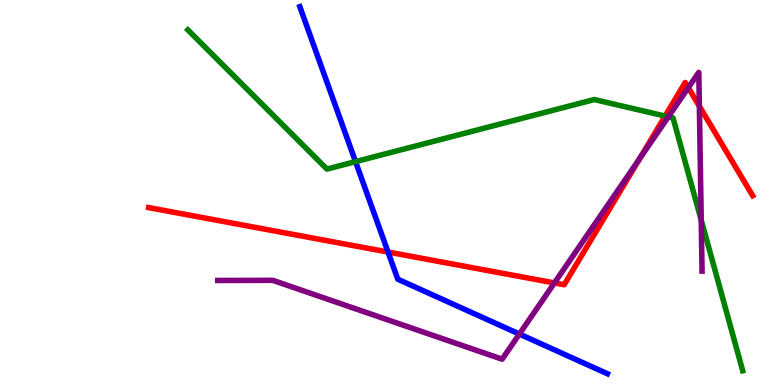[{'lines': ['blue', 'red'], 'intersections': [{'x': 5.01, 'y': 3.45}]}, {'lines': ['green', 'red'], 'intersections': [{'x': 8.58, 'y': 6.99}]}, {'lines': ['purple', 'red'], 'intersections': [{'x': 7.15, 'y': 2.65}, {'x': 8.25, 'y': 5.87}, {'x': 8.88, 'y': 7.72}, {'x': 9.02, 'y': 7.24}]}, {'lines': ['blue', 'green'], 'intersections': [{'x': 4.59, 'y': 5.8}]}, {'lines': ['blue', 'purple'], 'intersections': [{'x': 6.7, 'y': 1.32}]}, {'lines': ['green', 'purple'], 'intersections': [{'x': 8.62, 'y': 6.97}, {'x': 9.05, 'y': 4.28}]}]